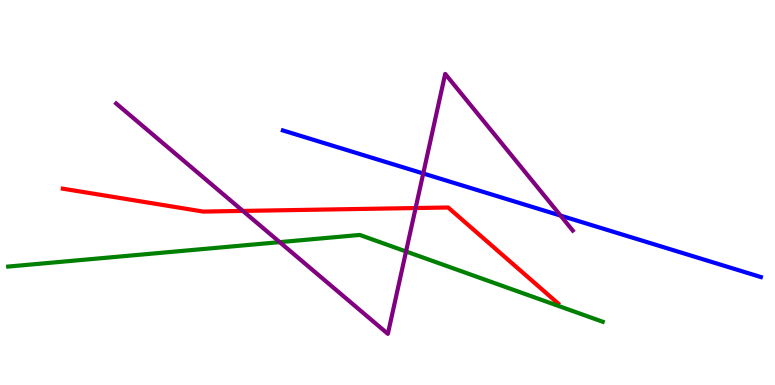[{'lines': ['blue', 'red'], 'intersections': []}, {'lines': ['green', 'red'], 'intersections': []}, {'lines': ['purple', 'red'], 'intersections': [{'x': 3.13, 'y': 4.52}, {'x': 5.36, 'y': 4.6}]}, {'lines': ['blue', 'green'], 'intersections': []}, {'lines': ['blue', 'purple'], 'intersections': [{'x': 5.46, 'y': 5.49}, {'x': 7.23, 'y': 4.4}]}, {'lines': ['green', 'purple'], 'intersections': [{'x': 3.61, 'y': 3.71}, {'x': 5.24, 'y': 3.47}]}]